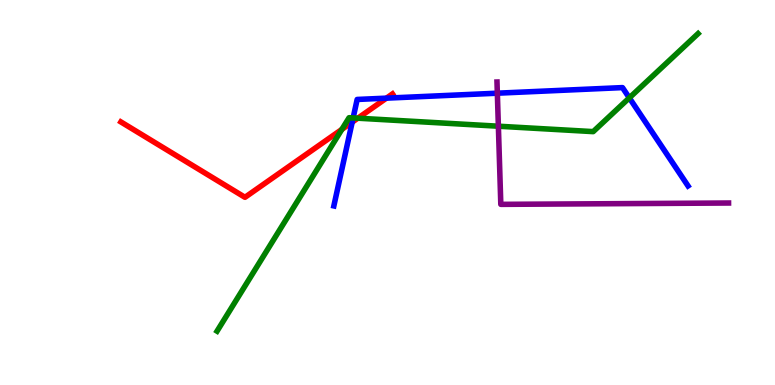[{'lines': ['blue', 'red'], 'intersections': [{'x': 4.54, 'y': 6.83}, {'x': 4.99, 'y': 7.45}]}, {'lines': ['green', 'red'], 'intersections': [{'x': 4.41, 'y': 6.64}, {'x': 4.62, 'y': 6.93}]}, {'lines': ['purple', 'red'], 'intersections': []}, {'lines': ['blue', 'green'], 'intersections': [{'x': 4.56, 'y': 6.94}, {'x': 8.12, 'y': 7.46}]}, {'lines': ['blue', 'purple'], 'intersections': [{'x': 6.42, 'y': 7.58}]}, {'lines': ['green', 'purple'], 'intersections': [{'x': 6.43, 'y': 6.72}]}]